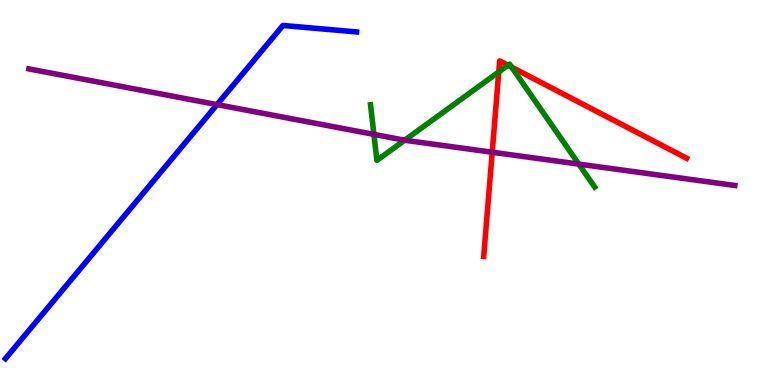[{'lines': ['blue', 'red'], 'intersections': []}, {'lines': ['green', 'red'], 'intersections': [{'x': 6.44, 'y': 8.13}, {'x': 6.55, 'y': 8.31}, {'x': 6.6, 'y': 8.26}]}, {'lines': ['purple', 'red'], 'intersections': [{'x': 6.35, 'y': 6.05}]}, {'lines': ['blue', 'green'], 'intersections': []}, {'lines': ['blue', 'purple'], 'intersections': [{'x': 2.8, 'y': 7.28}]}, {'lines': ['green', 'purple'], 'intersections': [{'x': 4.82, 'y': 6.51}, {'x': 5.22, 'y': 6.36}, {'x': 7.47, 'y': 5.74}]}]